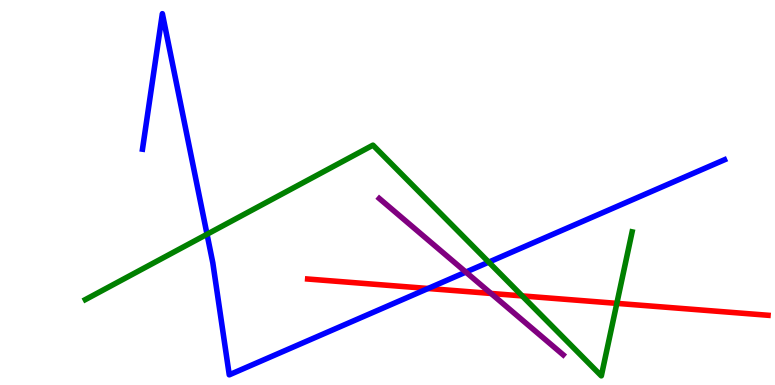[{'lines': ['blue', 'red'], 'intersections': [{'x': 5.52, 'y': 2.51}]}, {'lines': ['green', 'red'], 'intersections': [{'x': 6.74, 'y': 2.31}, {'x': 7.96, 'y': 2.12}]}, {'lines': ['purple', 'red'], 'intersections': [{'x': 6.34, 'y': 2.38}]}, {'lines': ['blue', 'green'], 'intersections': [{'x': 2.67, 'y': 3.92}, {'x': 6.31, 'y': 3.19}]}, {'lines': ['blue', 'purple'], 'intersections': [{'x': 6.01, 'y': 2.93}]}, {'lines': ['green', 'purple'], 'intersections': []}]